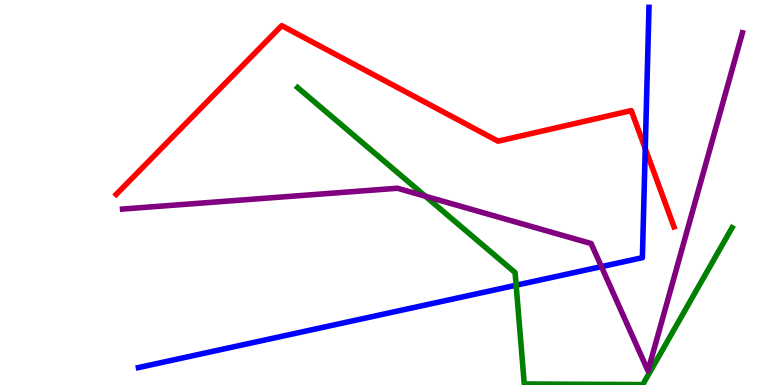[{'lines': ['blue', 'red'], 'intersections': [{'x': 8.33, 'y': 6.14}]}, {'lines': ['green', 'red'], 'intersections': []}, {'lines': ['purple', 'red'], 'intersections': []}, {'lines': ['blue', 'green'], 'intersections': [{'x': 6.66, 'y': 2.59}]}, {'lines': ['blue', 'purple'], 'intersections': [{'x': 7.76, 'y': 3.07}]}, {'lines': ['green', 'purple'], 'intersections': [{'x': 5.49, 'y': 4.9}]}]